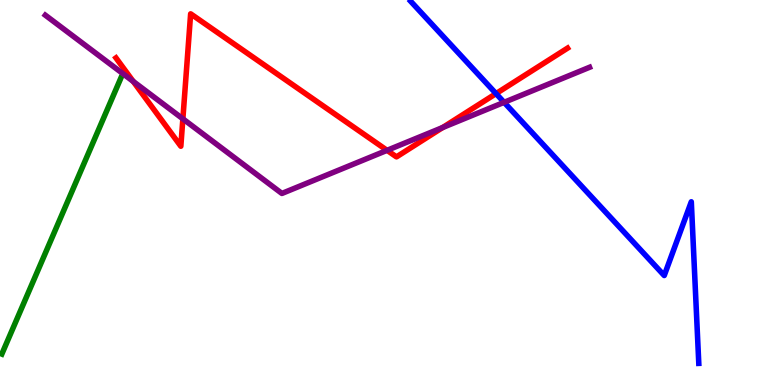[{'lines': ['blue', 'red'], 'intersections': [{'x': 6.4, 'y': 7.57}]}, {'lines': ['green', 'red'], 'intersections': []}, {'lines': ['purple', 'red'], 'intersections': [{'x': 1.72, 'y': 7.88}, {'x': 2.36, 'y': 6.91}, {'x': 4.99, 'y': 6.1}, {'x': 5.71, 'y': 6.69}]}, {'lines': ['blue', 'green'], 'intersections': []}, {'lines': ['blue', 'purple'], 'intersections': [{'x': 6.5, 'y': 7.34}]}, {'lines': ['green', 'purple'], 'intersections': []}]